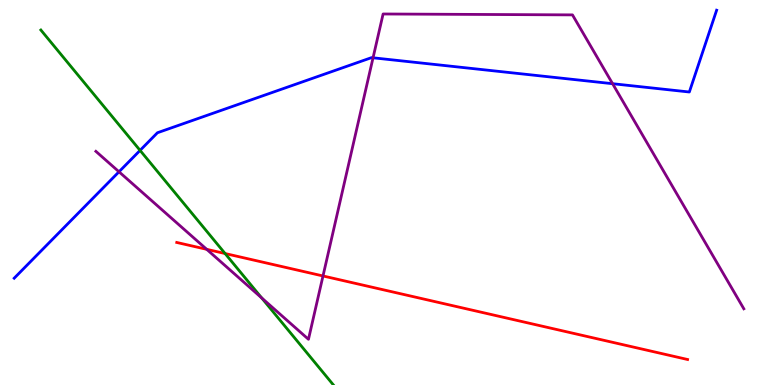[{'lines': ['blue', 'red'], 'intersections': []}, {'lines': ['green', 'red'], 'intersections': [{'x': 2.9, 'y': 3.41}]}, {'lines': ['purple', 'red'], 'intersections': [{'x': 2.67, 'y': 3.52}, {'x': 4.17, 'y': 2.83}]}, {'lines': ['blue', 'green'], 'intersections': [{'x': 1.81, 'y': 6.09}]}, {'lines': ['blue', 'purple'], 'intersections': [{'x': 1.54, 'y': 5.54}, {'x': 4.81, 'y': 8.5}, {'x': 7.9, 'y': 7.83}]}, {'lines': ['green', 'purple'], 'intersections': [{'x': 3.38, 'y': 2.26}]}]